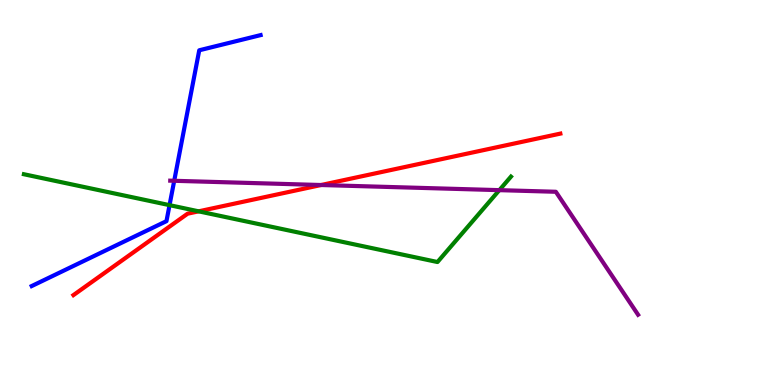[{'lines': ['blue', 'red'], 'intersections': []}, {'lines': ['green', 'red'], 'intersections': [{'x': 2.56, 'y': 4.51}]}, {'lines': ['purple', 'red'], 'intersections': [{'x': 4.14, 'y': 5.19}]}, {'lines': ['blue', 'green'], 'intersections': [{'x': 2.19, 'y': 4.67}]}, {'lines': ['blue', 'purple'], 'intersections': [{'x': 2.25, 'y': 5.3}]}, {'lines': ['green', 'purple'], 'intersections': [{'x': 6.44, 'y': 5.06}]}]